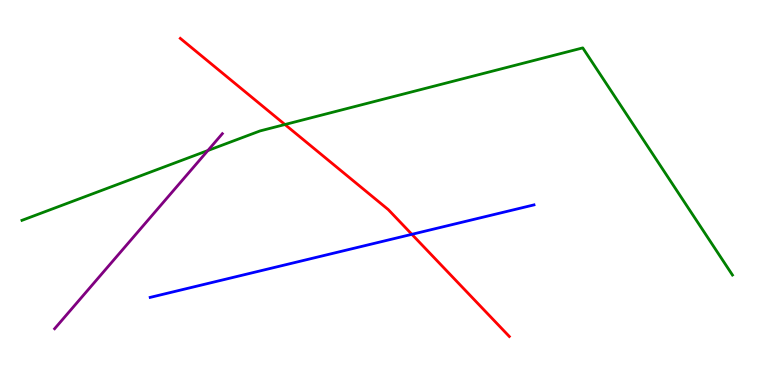[{'lines': ['blue', 'red'], 'intersections': [{'x': 5.31, 'y': 3.91}]}, {'lines': ['green', 'red'], 'intersections': [{'x': 3.68, 'y': 6.77}]}, {'lines': ['purple', 'red'], 'intersections': []}, {'lines': ['blue', 'green'], 'intersections': []}, {'lines': ['blue', 'purple'], 'intersections': []}, {'lines': ['green', 'purple'], 'intersections': [{'x': 2.68, 'y': 6.09}]}]